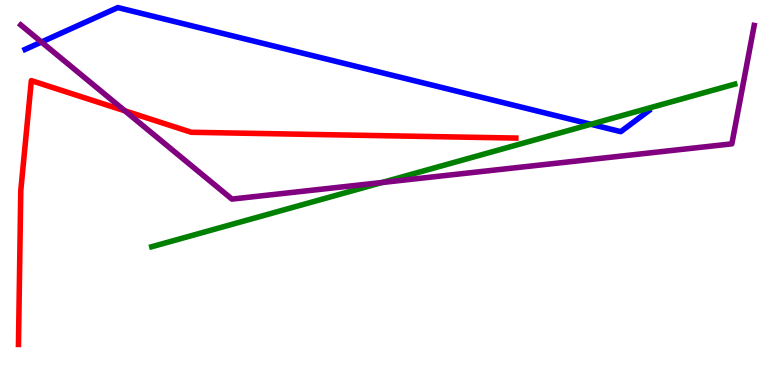[{'lines': ['blue', 'red'], 'intersections': []}, {'lines': ['green', 'red'], 'intersections': []}, {'lines': ['purple', 'red'], 'intersections': [{'x': 1.61, 'y': 7.12}]}, {'lines': ['blue', 'green'], 'intersections': [{'x': 7.62, 'y': 6.77}]}, {'lines': ['blue', 'purple'], 'intersections': [{'x': 0.535, 'y': 8.91}]}, {'lines': ['green', 'purple'], 'intersections': [{'x': 4.93, 'y': 5.26}]}]